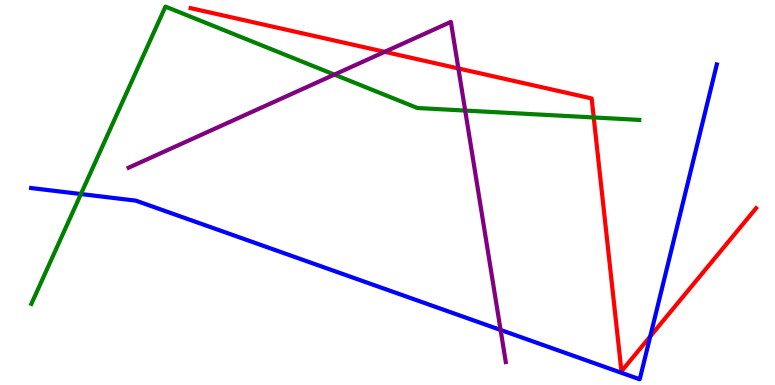[{'lines': ['blue', 'red'], 'intersections': [{'x': 8.39, 'y': 1.26}]}, {'lines': ['green', 'red'], 'intersections': [{'x': 7.66, 'y': 6.95}]}, {'lines': ['purple', 'red'], 'intersections': [{'x': 4.96, 'y': 8.65}, {'x': 5.91, 'y': 8.22}]}, {'lines': ['blue', 'green'], 'intersections': [{'x': 1.04, 'y': 4.96}]}, {'lines': ['blue', 'purple'], 'intersections': [{'x': 6.46, 'y': 1.43}]}, {'lines': ['green', 'purple'], 'intersections': [{'x': 4.31, 'y': 8.06}, {'x': 6.0, 'y': 7.13}]}]